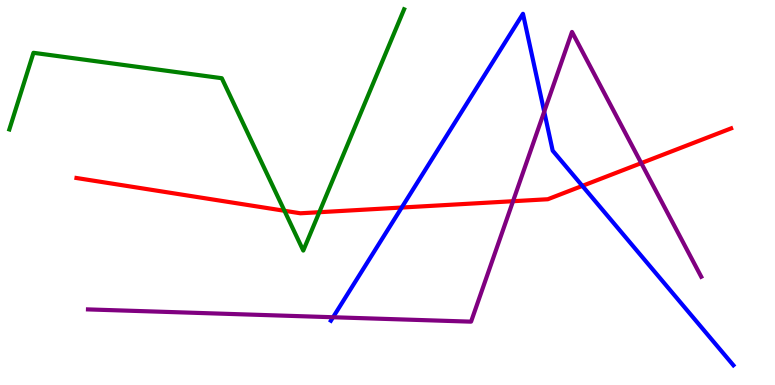[{'lines': ['blue', 'red'], 'intersections': [{'x': 5.18, 'y': 4.61}, {'x': 7.51, 'y': 5.17}]}, {'lines': ['green', 'red'], 'intersections': [{'x': 3.67, 'y': 4.53}, {'x': 4.12, 'y': 4.49}]}, {'lines': ['purple', 'red'], 'intersections': [{'x': 6.62, 'y': 4.77}, {'x': 8.27, 'y': 5.76}]}, {'lines': ['blue', 'green'], 'intersections': []}, {'lines': ['blue', 'purple'], 'intersections': [{'x': 4.3, 'y': 1.76}, {'x': 7.02, 'y': 7.1}]}, {'lines': ['green', 'purple'], 'intersections': []}]